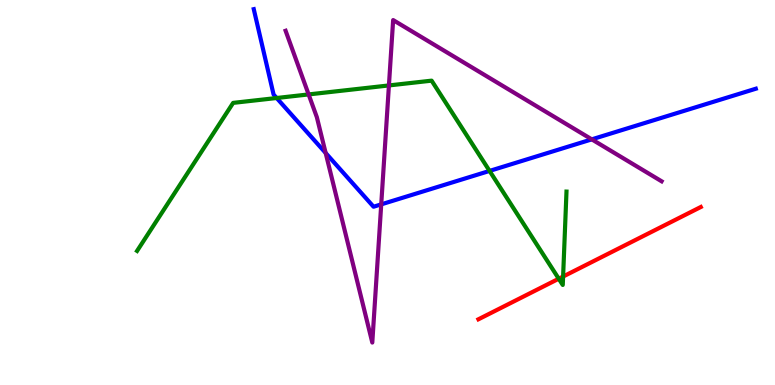[{'lines': ['blue', 'red'], 'intersections': []}, {'lines': ['green', 'red'], 'intersections': [{'x': 7.21, 'y': 2.76}, {'x': 7.27, 'y': 2.82}]}, {'lines': ['purple', 'red'], 'intersections': []}, {'lines': ['blue', 'green'], 'intersections': [{'x': 3.57, 'y': 7.45}, {'x': 6.32, 'y': 5.56}]}, {'lines': ['blue', 'purple'], 'intersections': [{'x': 4.2, 'y': 6.03}, {'x': 4.92, 'y': 4.69}, {'x': 7.64, 'y': 6.38}]}, {'lines': ['green', 'purple'], 'intersections': [{'x': 3.98, 'y': 7.55}, {'x': 5.02, 'y': 7.78}]}]